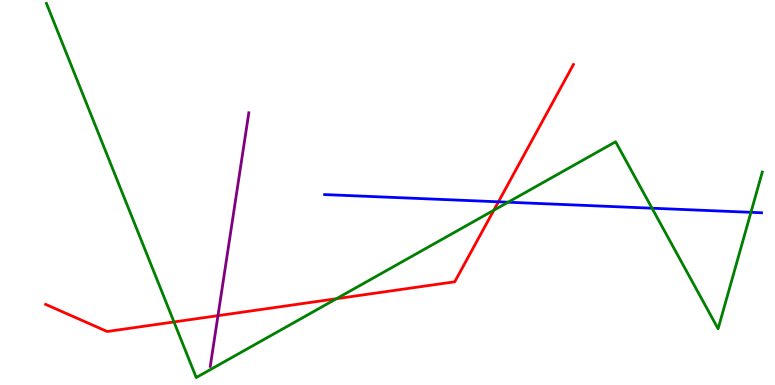[{'lines': ['blue', 'red'], 'intersections': [{'x': 6.43, 'y': 4.76}]}, {'lines': ['green', 'red'], 'intersections': [{'x': 2.25, 'y': 1.64}, {'x': 4.34, 'y': 2.24}, {'x': 6.37, 'y': 4.54}]}, {'lines': ['purple', 'red'], 'intersections': [{'x': 2.81, 'y': 1.8}]}, {'lines': ['blue', 'green'], 'intersections': [{'x': 6.56, 'y': 4.75}, {'x': 8.41, 'y': 4.59}, {'x': 9.69, 'y': 4.49}]}, {'lines': ['blue', 'purple'], 'intersections': []}, {'lines': ['green', 'purple'], 'intersections': []}]